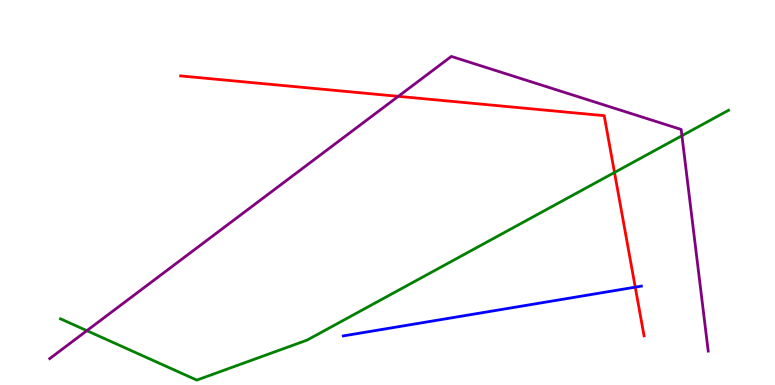[{'lines': ['blue', 'red'], 'intersections': [{'x': 8.2, 'y': 2.54}]}, {'lines': ['green', 'red'], 'intersections': [{'x': 7.93, 'y': 5.52}]}, {'lines': ['purple', 'red'], 'intersections': [{'x': 5.14, 'y': 7.5}]}, {'lines': ['blue', 'green'], 'intersections': []}, {'lines': ['blue', 'purple'], 'intersections': []}, {'lines': ['green', 'purple'], 'intersections': [{'x': 1.12, 'y': 1.41}, {'x': 8.8, 'y': 6.48}]}]